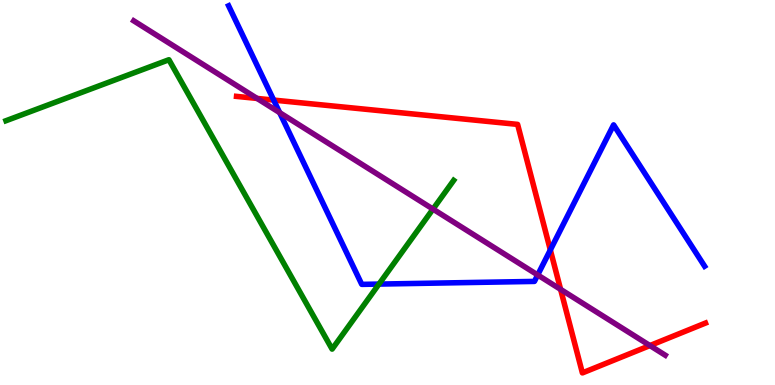[{'lines': ['blue', 'red'], 'intersections': [{'x': 3.53, 'y': 7.4}, {'x': 7.1, 'y': 3.51}]}, {'lines': ['green', 'red'], 'intersections': []}, {'lines': ['purple', 'red'], 'intersections': [{'x': 3.32, 'y': 7.44}, {'x': 7.23, 'y': 2.48}, {'x': 8.39, 'y': 1.02}]}, {'lines': ['blue', 'green'], 'intersections': [{'x': 4.89, 'y': 2.62}]}, {'lines': ['blue', 'purple'], 'intersections': [{'x': 3.61, 'y': 7.07}, {'x': 6.94, 'y': 2.86}]}, {'lines': ['green', 'purple'], 'intersections': [{'x': 5.59, 'y': 4.57}]}]